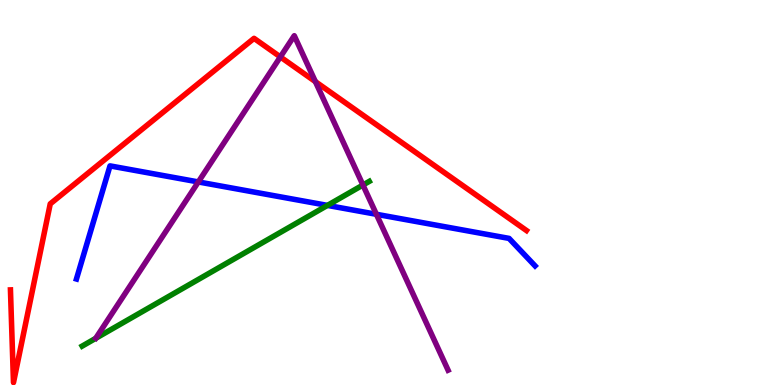[{'lines': ['blue', 'red'], 'intersections': []}, {'lines': ['green', 'red'], 'intersections': []}, {'lines': ['purple', 'red'], 'intersections': [{'x': 3.62, 'y': 8.52}, {'x': 4.07, 'y': 7.88}]}, {'lines': ['blue', 'green'], 'intersections': [{'x': 4.22, 'y': 4.67}]}, {'lines': ['blue', 'purple'], 'intersections': [{'x': 2.56, 'y': 5.27}, {'x': 4.86, 'y': 4.43}]}, {'lines': ['green', 'purple'], 'intersections': [{'x': 4.68, 'y': 5.19}]}]